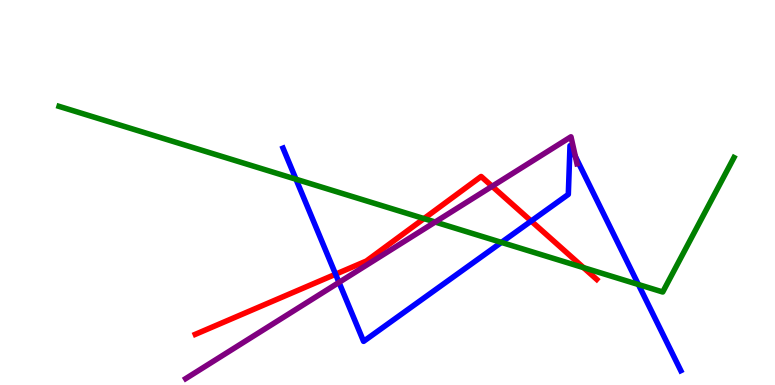[{'lines': ['blue', 'red'], 'intersections': [{'x': 4.33, 'y': 2.88}, {'x': 6.85, 'y': 4.26}]}, {'lines': ['green', 'red'], 'intersections': [{'x': 5.47, 'y': 4.32}, {'x': 7.53, 'y': 3.05}]}, {'lines': ['purple', 'red'], 'intersections': [{'x': 6.35, 'y': 5.16}]}, {'lines': ['blue', 'green'], 'intersections': [{'x': 3.82, 'y': 5.34}, {'x': 6.47, 'y': 3.7}, {'x': 8.24, 'y': 2.61}]}, {'lines': ['blue', 'purple'], 'intersections': [{'x': 4.37, 'y': 2.67}, {'x': 7.42, 'y': 5.93}]}, {'lines': ['green', 'purple'], 'intersections': [{'x': 5.62, 'y': 4.23}]}]